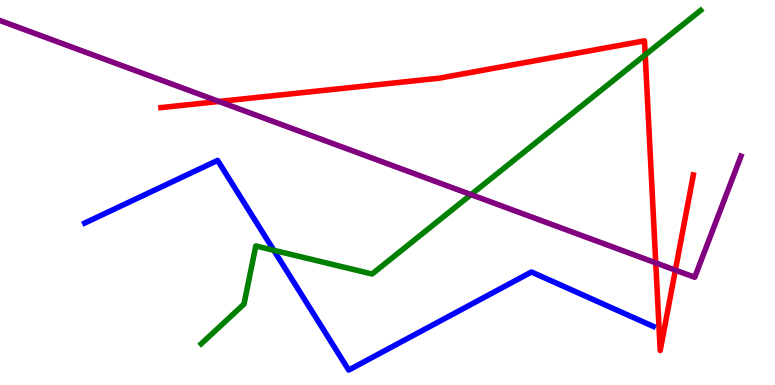[{'lines': ['blue', 'red'], 'intersections': []}, {'lines': ['green', 'red'], 'intersections': [{'x': 8.33, 'y': 8.58}]}, {'lines': ['purple', 'red'], 'intersections': [{'x': 2.83, 'y': 7.36}, {'x': 8.46, 'y': 3.17}, {'x': 8.71, 'y': 2.98}]}, {'lines': ['blue', 'green'], 'intersections': [{'x': 3.53, 'y': 3.5}]}, {'lines': ['blue', 'purple'], 'intersections': []}, {'lines': ['green', 'purple'], 'intersections': [{'x': 6.08, 'y': 4.95}]}]